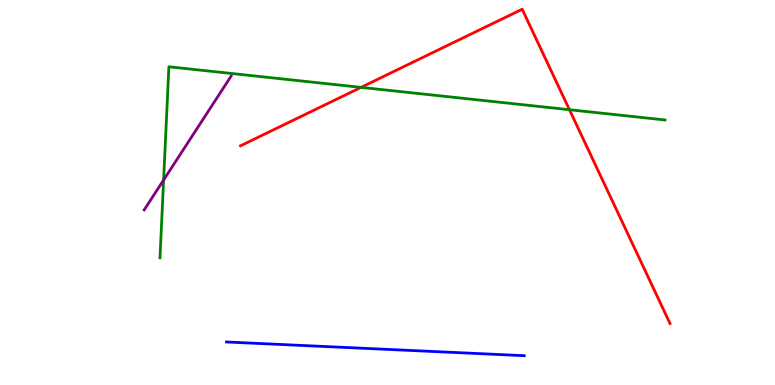[{'lines': ['blue', 'red'], 'intersections': []}, {'lines': ['green', 'red'], 'intersections': [{'x': 4.66, 'y': 7.73}, {'x': 7.35, 'y': 7.15}]}, {'lines': ['purple', 'red'], 'intersections': []}, {'lines': ['blue', 'green'], 'intersections': []}, {'lines': ['blue', 'purple'], 'intersections': []}, {'lines': ['green', 'purple'], 'intersections': [{'x': 2.11, 'y': 5.32}]}]